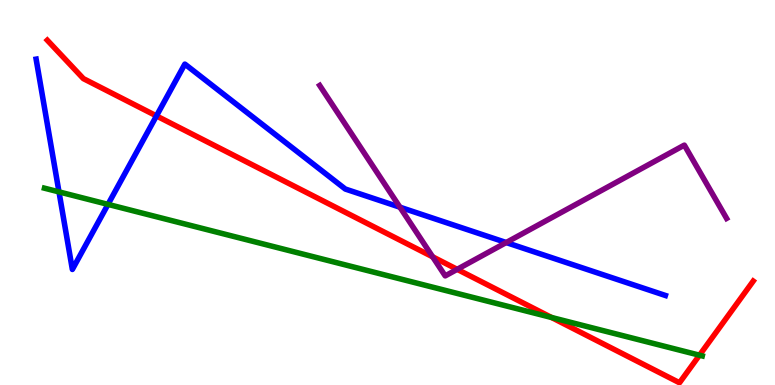[{'lines': ['blue', 'red'], 'intersections': [{'x': 2.02, 'y': 6.99}]}, {'lines': ['green', 'red'], 'intersections': [{'x': 7.12, 'y': 1.75}, {'x': 9.03, 'y': 0.774}]}, {'lines': ['purple', 'red'], 'intersections': [{'x': 5.58, 'y': 3.33}, {'x': 5.9, 'y': 3.0}]}, {'lines': ['blue', 'green'], 'intersections': [{'x': 0.761, 'y': 5.02}, {'x': 1.39, 'y': 4.69}]}, {'lines': ['blue', 'purple'], 'intersections': [{'x': 5.16, 'y': 4.62}, {'x': 6.53, 'y': 3.7}]}, {'lines': ['green', 'purple'], 'intersections': []}]